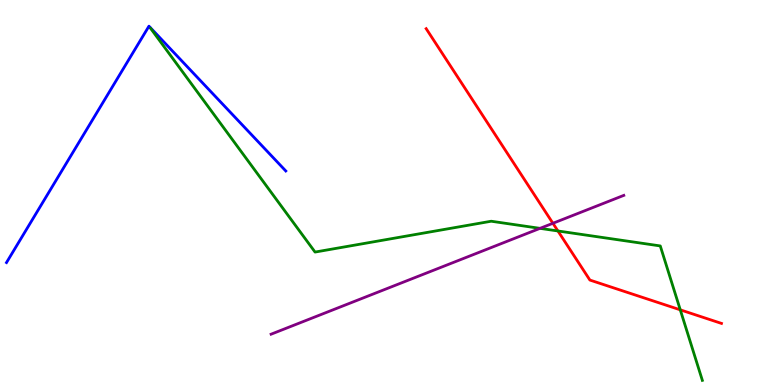[{'lines': ['blue', 'red'], 'intersections': []}, {'lines': ['green', 'red'], 'intersections': [{'x': 7.2, 'y': 4.0}, {'x': 8.78, 'y': 1.95}]}, {'lines': ['purple', 'red'], 'intersections': [{'x': 7.13, 'y': 4.2}]}, {'lines': ['blue', 'green'], 'intersections': []}, {'lines': ['blue', 'purple'], 'intersections': []}, {'lines': ['green', 'purple'], 'intersections': [{'x': 6.97, 'y': 4.07}]}]